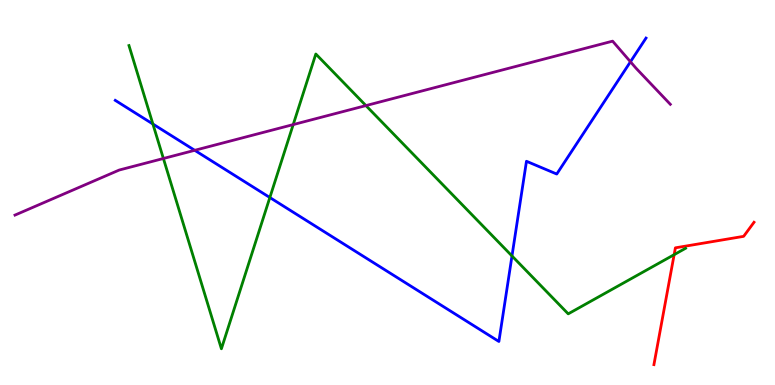[{'lines': ['blue', 'red'], 'intersections': []}, {'lines': ['green', 'red'], 'intersections': [{'x': 8.7, 'y': 3.39}]}, {'lines': ['purple', 'red'], 'intersections': []}, {'lines': ['blue', 'green'], 'intersections': [{'x': 1.97, 'y': 6.78}, {'x': 3.48, 'y': 4.87}, {'x': 6.61, 'y': 3.35}]}, {'lines': ['blue', 'purple'], 'intersections': [{'x': 2.51, 'y': 6.1}, {'x': 8.13, 'y': 8.4}]}, {'lines': ['green', 'purple'], 'intersections': [{'x': 2.11, 'y': 5.88}, {'x': 3.78, 'y': 6.76}, {'x': 4.72, 'y': 7.26}]}]